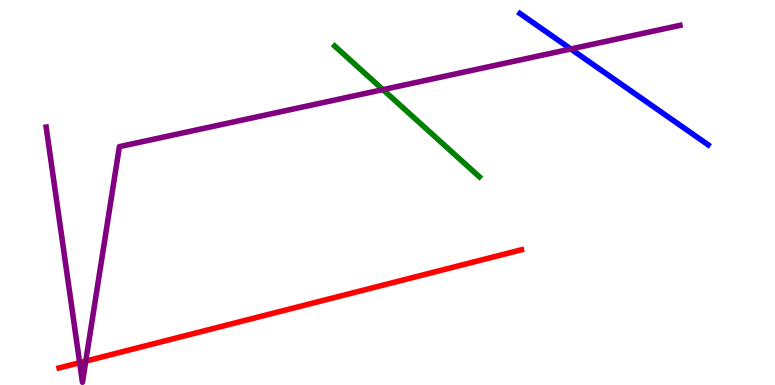[{'lines': ['blue', 'red'], 'intersections': []}, {'lines': ['green', 'red'], 'intersections': []}, {'lines': ['purple', 'red'], 'intersections': [{'x': 1.03, 'y': 0.58}, {'x': 1.11, 'y': 0.62}]}, {'lines': ['blue', 'green'], 'intersections': []}, {'lines': ['blue', 'purple'], 'intersections': [{'x': 7.37, 'y': 8.73}]}, {'lines': ['green', 'purple'], 'intersections': [{'x': 4.94, 'y': 7.67}]}]